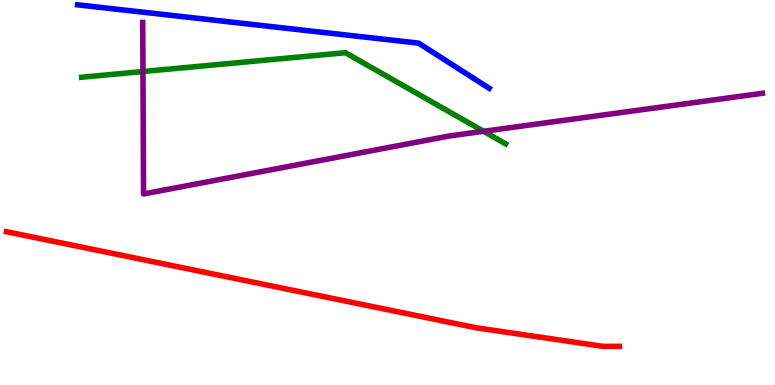[{'lines': ['blue', 'red'], 'intersections': []}, {'lines': ['green', 'red'], 'intersections': []}, {'lines': ['purple', 'red'], 'intersections': []}, {'lines': ['blue', 'green'], 'intersections': []}, {'lines': ['blue', 'purple'], 'intersections': []}, {'lines': ['green', 'purple'], 'intersections': [{'x': 1.84, 'y': 8.14}, {'x': 6.24, 'y': 6.59}]}]